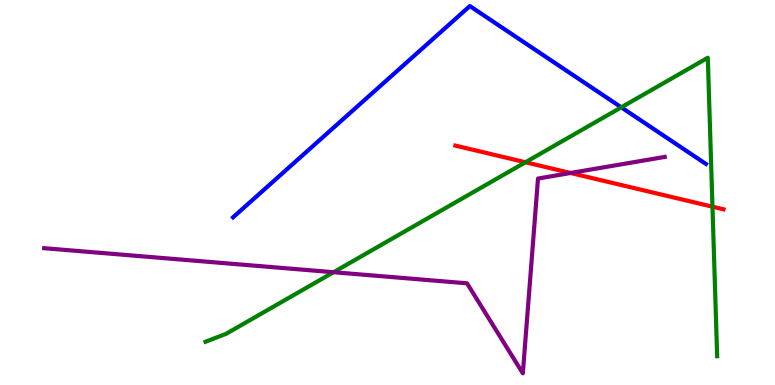[{'lines': ['blue', 'red'], 'intersections': []}, {'lines': ['green', 'red'], 'intersections': [{'x': 6.78, 'y': 5.79}, {'x': 9.19, 'y': 4.63}]}, {'lines': ['purple', 'red'], 'intersections': [{'x': 7.36, 'y': 5.51}]}, {'lines': ['blue', 'green'], 'intersections': [{'x': 8.02, 'y': 7.21}]}, {'lines': ['blue', 'purple'], 'intersections': []}, {'lines': ['green', 'purple'], 'intersections': [{'x': 4.3, 'y': 2.93}]}]